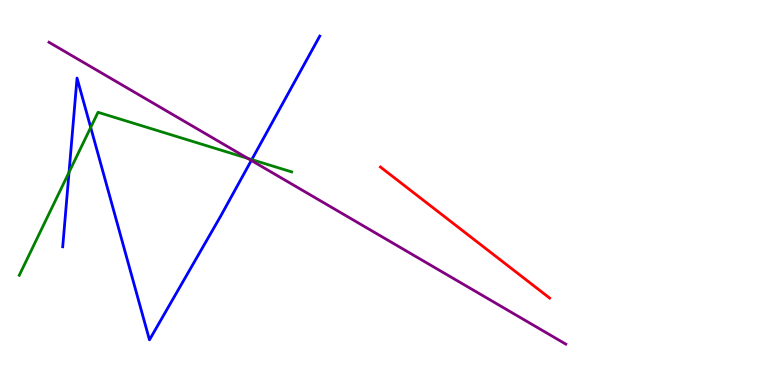[{'lines': ['blue', 'red'], 'intersections': []}, {'lines': ['green', 'red'], 'intersections': []}, {'lines': ['purple', 'red'], 'intersections': []}, {'lines': ['blue', 'green'], 'intersections': [{'x': 0.891, 'y': 5.52}, {'x': 1.17, 'y': 6.69}, {'x': 3.25, 'y': 5.85}]}, {'lines': ['blue', 'purple'], 'intersections': [{'x': 3.24, 'y': 5.83}]}, {'lines': ['green', 'purple'], 'intersections': [{'x': 3.2, 'y': 5.89}]}]